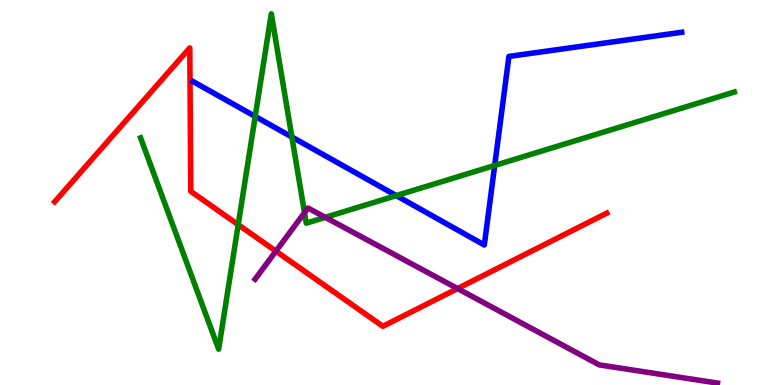[{'lines': ['blue', 'red'], 'intersections': []}, {'lines': ['green', 'red'], 'intersections': [{'x': 3.07, 'y': 4.16}]}, {'lines': ['purple', 'red'], 'intersections': [{'x': 3.56, 'y': 3.48}, {'x': 5.9, 'y': 2.5}]}, {'lines': ['blue', 'green'], 'intersections': [{'x': 3.29, 'y': 6.98}, {'x': 3.77, 'y': 6.44}, {'x': 5.11, 'y': 4.92}, {'x': 6.38, 'y': 5.7}]}, {'lines': ['blue', 'purple'], 'intersections': []}, {'lines': ['green', 'purple'], 'intersections': [{'x': 3.93, 'y': 4.48}, {'x': 4.2, 'y': 4.35}]}]